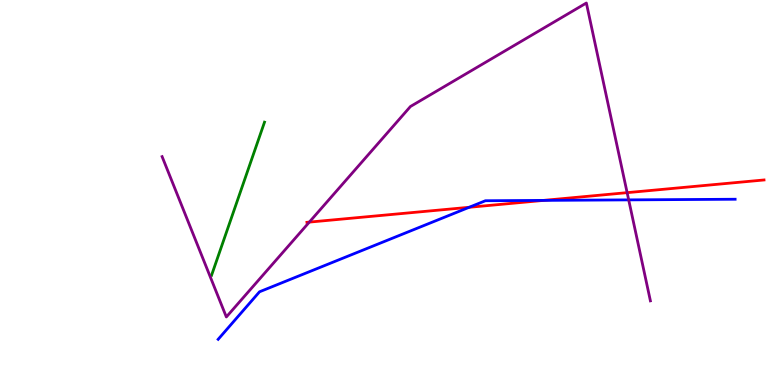[{'lines': ['blue', 'red'], 'intersections': [{'x': 6.05, 'y': 4.62}, {'x': 7.01, 'y': 4.8}]}, {'lines': ['green', 'red'], 'intersections': []}, {'lines': ['purple', 'red'], 'intersections': [{'x': 3.99, 'y': 4.23}, {'x': 8.09, 'y': 5.0}]}, {'lines': ['blue', 'green'], 'intersections': []}, {'lines': ['blue', 'purple'], 'intersections': [{'x': 8.11, 'y': 4.81}]}, {'lines': ['green', 'purple'], 'intersections': []}]